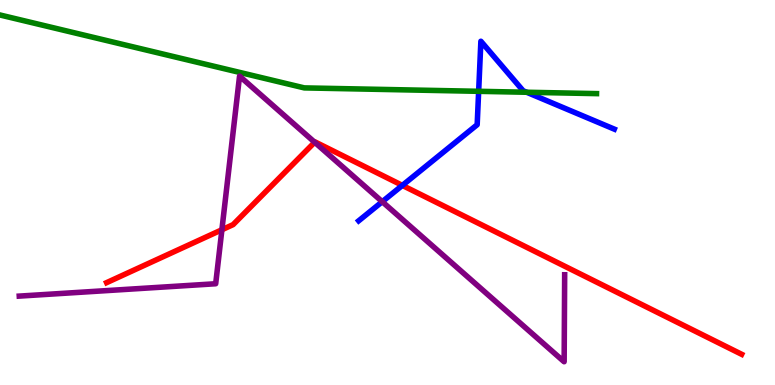[{'lines': ['blue', 'red'], 'intersections': [{'x': 5.19, 'y': 5.18}]}, {'lines': ['green', 'red'], 'intersections': []}, {'lines': ['purple', 'red'], 'intersections': [{'x': 2.86, 'y': 4.03}, {'x': 4.06, 'y': 6.31}]}, {'lines': ['blue', 'green'], 'intersections': [{'x': 6.18, 'y': 7.63}, {'x': 6.8, 'y': 7.6}]}, {'lines': ['blue', 'purple'], 'intersections': [{'x': 4.93, 'y': 4.76}]}, {'lines': ['green', 'purple'], 'intersections': []}]